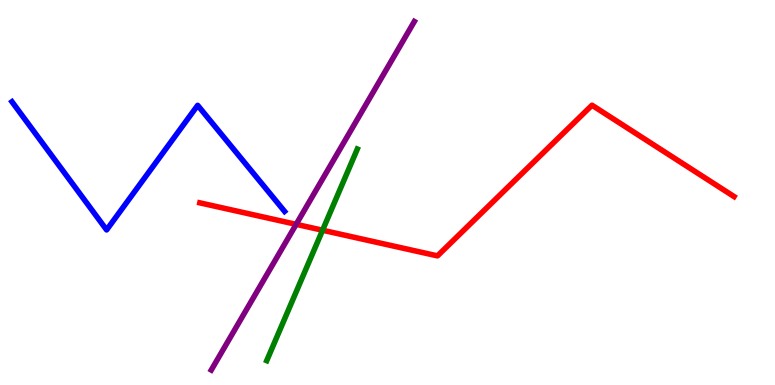[{'lines': ['blue', 'red'], 'intersections': []}, {'lines': ['green', 'red'], 'intersections': [{'x': 4.16, 'y': 4.02}]}, {'lines': ['purple', 'red'], 'intersections': [{'x': 3.82, 'y': 4.17}]}, {'lines': ['blue', 'green'], 'intersections': []}, {'lines': ['blue', 'purple'], 'intersections': []}, {'lines': ['green', 'purple'], 'intersections': []}]